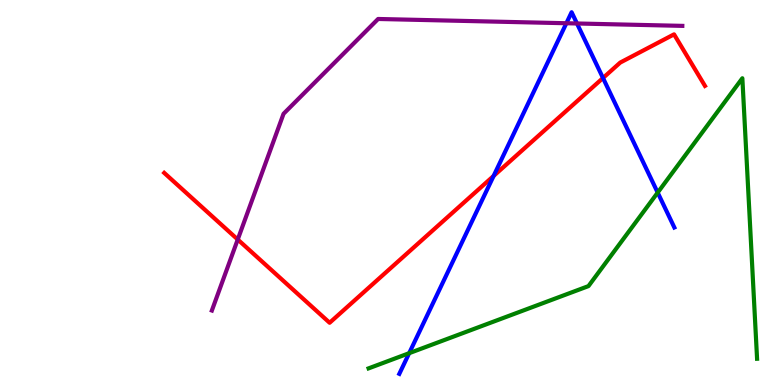[{'lines': ['blue', 'red'], 'intersections': [{'x': 6.37, 'y': 5.43}, {'x': 7.78, 'y': 7.97}]}, {'lines': ['green', 'red'], 'intersections': []}, {'lines': ['purple', 'red'], 'intersections': [{'x': 3.07, 'y': 3.78}]}, {'lines': ['blue', 'green'], 'intersections': [{'x': 5.28, 'y': 0.826}, {'x': 8.49, 'y': 5.0}]}, {'lines': ['blue', 'purple'], 'intersections': [{'x': 7.31, 'y': 9.4}, {'x': 7.44, 'y': 9.39}]}, {'lines': ['green', 'purple'], 'intersections': []}]